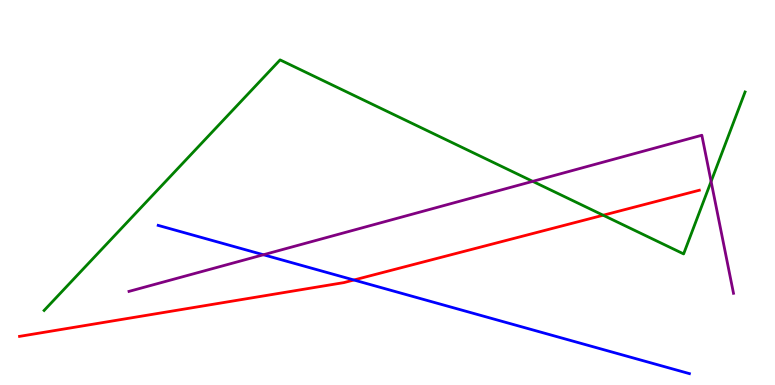[{'lines': ['blue', 'red'], 'intersections': [{'x': 4.57, 'y': 2.73}]}, {'lines': ['green', 'red'], 'intersections': [{'x': 7.78, 'y': 4.41}]}, {'lines': ['purple', 'red'], 'intersections': []}, {'lines': ['blue', 'green'], 'intersections': []}, {'lines': ['blue', 'purple'], 'intersections': [{'x': 3.4, 'y': 3.38}]}, {'lines': ['green', 'purple'], 'intersections': [{'x': 6.87, 'y': 5.29}, {'x': 9.18, 'y': 5.29}]}]